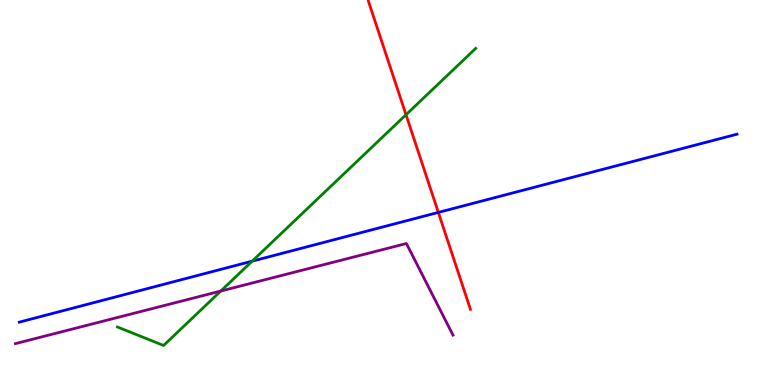[{'lines': ['blue', 'red'], 'intersections': [{'x': 5.66, 'y': 4.48}]}, {'lines': ['green', 'red'], 'intersections': [{'x': 5.24, 'y': 7.02}]}, {'lines': ['purple', 'red'], 'intersections': []}, {'lines': ['blue', 'green'], 'intersections': [{'x': 3.25, 'y': 3.22}]}, {'lines': ['blue', 'purple'], 'intersections': []}, {'lines': ['green', 'purple'], 'intersections': [{'x': 2.85, 'y': 2.44}]}]